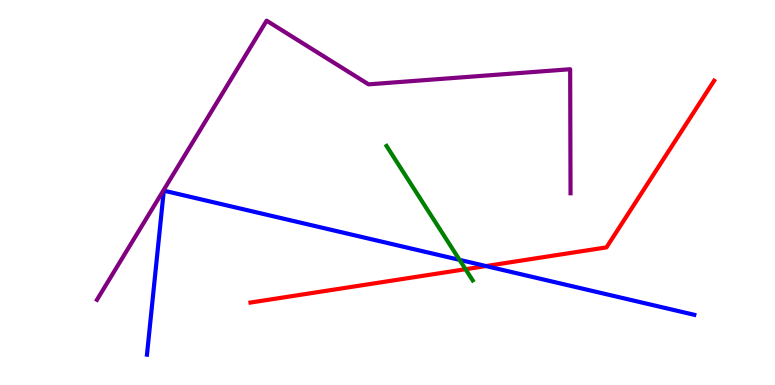[{'lines': ['blue', 'red'], 'intersections': [{'x': 6.27, 'y': 3.09}]}, {'lines': ['green', 'red'], 'intersections': [{'x': 6.01, 'y': 3.01}]}, {'lines': ['purple', 'red'], 'intersections': []}, {'lines': ['blue', 'green'], 'intersections': [{'x': 5.93, 'y': 3.25}]}, {'lines': ['blue', 'purple'], 'intersections': []}, {'lines': ['green', 'purple'], 'intersections': []}]